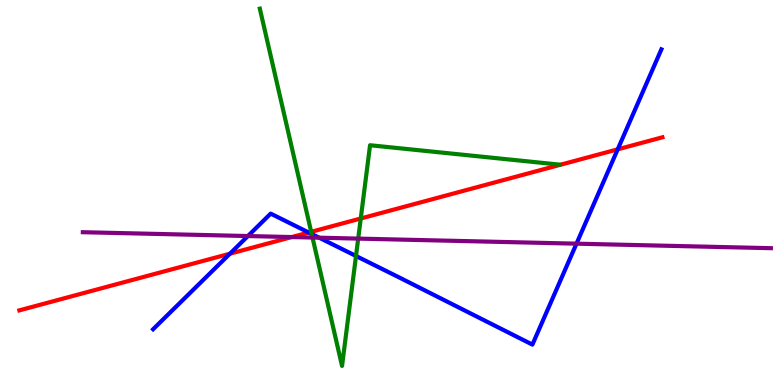[{'lines': ['blue', 'red'], 'intersections': [{'x': 2.97, 'y': 3.41}, {'x': 3.98, 'y': 3.96}, {'x': 7.97, 'y': 6.12}]}, {'lines': ['green', 'red'], 'intersections': [{'x': 4.02, 'y': 3.98}, {'x': 4.65, 'y': 4.33}]}, {'lines': ['purple', 'red'], 'intersections': [{'x': 3.76, 'y': 3.84}]}, {'lines': ['blue', 'green'], 'intersections': [{'x': 4.02, 'y': 3.92}, {'x': 4.59, 'y': 3.35}]}, {'lines': ['blue', 'purple'], 'intersections': [{'x': 3.2, 'y': 3.87}, {'x': 4.12, 'y': 3.83}, {'x': 7.44, 'y': 3.67}]}, {'lines': ['green', 'purple'], 'intersections': [{'x': 4.03, 'y': 3.83}, {'x': 4.62, 'y': 3.8}]}]